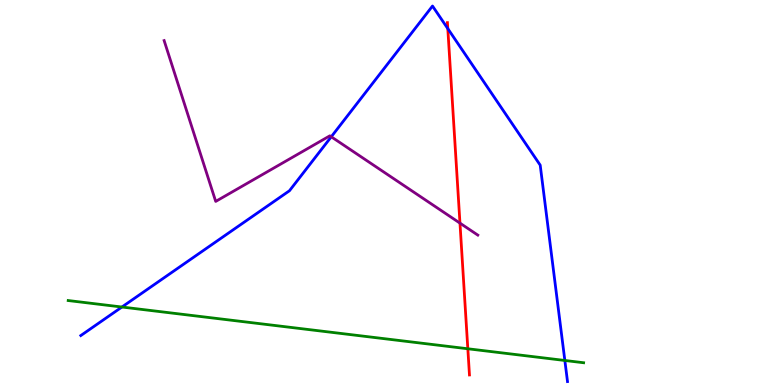[{'lines': ['blue', 'red'], 'intersections': [{'x': 5.78, 'y': 9.26}]}, {'lines': ['green', 'red'], 'intersections': [{'x': 6.04, 'y': 0.941}]}, {'lines': ['purple', 'red'], 'intersections': [{'x': 5.94, 'y': 4.2}]}, {'lines': ['blue', 'green'], 'intersections': [{'x': 1.57, 'y': 2.03}, {'x': 7.29, 'y': 0.637}]}, {'lines': ['blue', 'purple'], 'intersections': [{'x': 4.27, 'y': 6.45}]}, {'lines': ['green', 'purple'], 'intersections': []}]